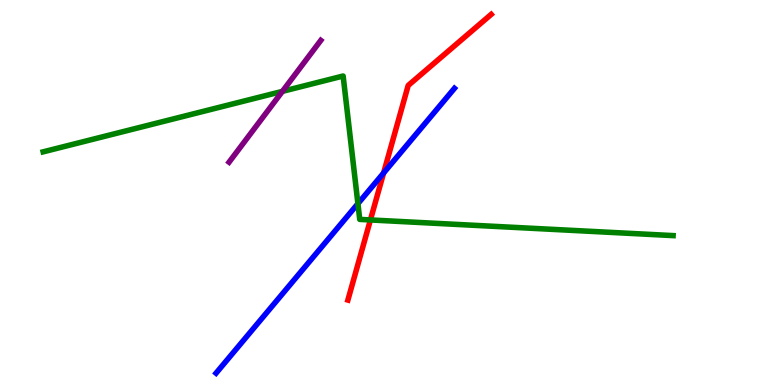[{'lines': ['blue', 'red'], 'intersections': [{'x': 4.95, 'y': 5.51}]}, {'lines': ['green', 'red'], 'intersections': [{'x': 4.78, 'y': 4.29}]}, {'lines': ['purple', 'red'], 'intersections': []}, {'lines': ['blue', 'green'], 'intersections': [{'x': 4.62, 'y': 4.71}]}, {'lines': ['blue', 'purple'], 'intersections': []}, {'lines': ['green', 'purple'], 'intersections': [{'x': 3.64, 'y': 7.63}]}]